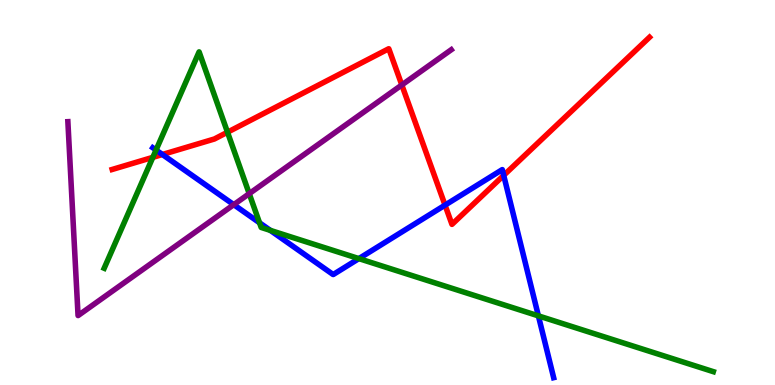[{'lines': ['blue', 'red'], 'intersections': [{'x': 2.1, 'y': 5.99}, {'x': 5.74, 'y': 4.67}, {'x': 6.5, 'y': 5.45}]}, {'lines': ['green', 'red'], 'intersections': [{'x': 1.97, 'y': 5.91}, {'x': 2.94, 'y': 6.57}]}, {'lines': ['purple', 'red'], 'intersections': [{'x': 5.18, 'y': 7.79}]}, {'lines': ['blue', 'green'], 'intersections': [{'x': 2.01, 'y': 6.1}, {'x': 3.35, 'y': 4.21}, {'x': 3.49, 'y': 4.02}, {'x': 4.63, 'y': 3.28}, {'x': 6.95, 'y': 1.8}]}, {'lines': ['blue', 'purple'], 'intersections': [{'x': 3.02, 'y': 4.68}]}, {'lines': ['green', 'purple'], 'intersections': [{'x': 3.22, 'y': 4.97}]}]